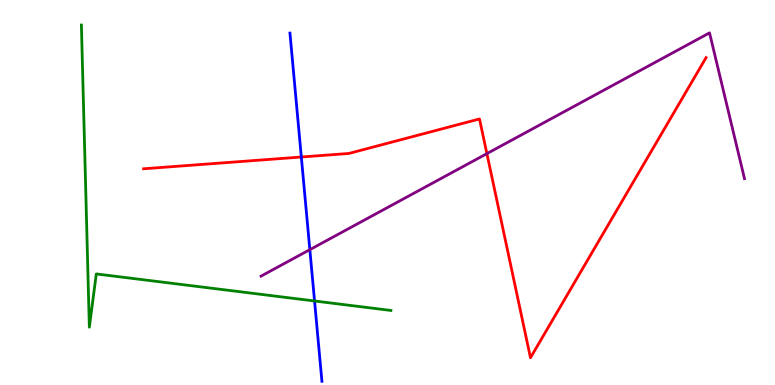[{'lines': ['blue', 'red'], 'intersections': [{'x': 3.89, 'y': 5.92}]}, {'lines': ['green', 'red'], 'intersections': []}, {'lines': ['purple', 'red'], 'intersections': [{'x': 6.28, 'y': 6.01}]}, {'lines': ['blue', 'green'], 'intersections': [{'x': 4.06, 'y': 2.18}]}, {'lines': ['blue', 'purple'], 'intersections': [{'x': 4.0, 'y': 3.52}]}, {'lines': ['green', 'purple'], 'intersections': []}]